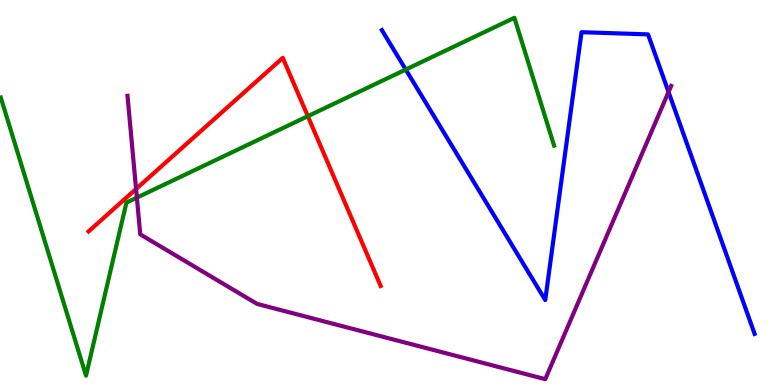[{'lines': ['blue', 'red'], 'intersections': []}, {'lines': ['green', 'red'], 'intersections': [{'x': 3.97, 'y': 6.98}]}, {'lines': ['purple', 'red'], 'intersections': [{'x': 1.76, 'y': 5.09}]}, {'lines': ['blue', 'green'], 'intersections': [{'x': 5.24, 'y': 8.19}]}, {'lines': ['blue', 'purple'], 'intersections': [{'x': 8.63, 'y': 7.61}]}, {'lines': ['green', 'purple'], 'intersections': [{'x': 1.77, 'y': 4.87}]}]